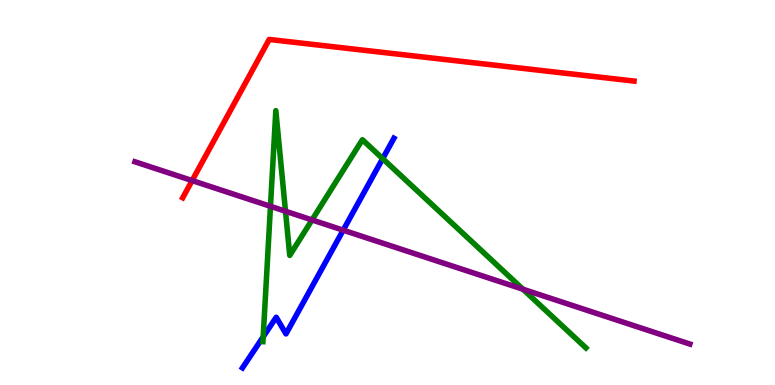[{'lines': ['blue', 'red'], 'intersections': []}, {'lines': ['green', 'red'], 'intersections': []}, {'lines': ['purple', 'red'], 'intersections': [{'x': 2.48, 'y': 5.31}]}, {'lines': ['blue', 'green'], 'intersections': [{'x': 3.4, 'y': 1.25}, {'x': 4.94, 'y': 5.88}]}, {'lines': ['blue', 'purple'], 'intersections': [{'x': 4.43, 'y': 4.02}]}, {'lines': ['green', 'purple'], 'intersections': [{'x': 3.49, 'y': 4.64}, {'x': 3.68, 'y': 4.51}, {'x': 4.03, 'y': 4.29}, {'x': 6.75, 'y': 2.49}]}]